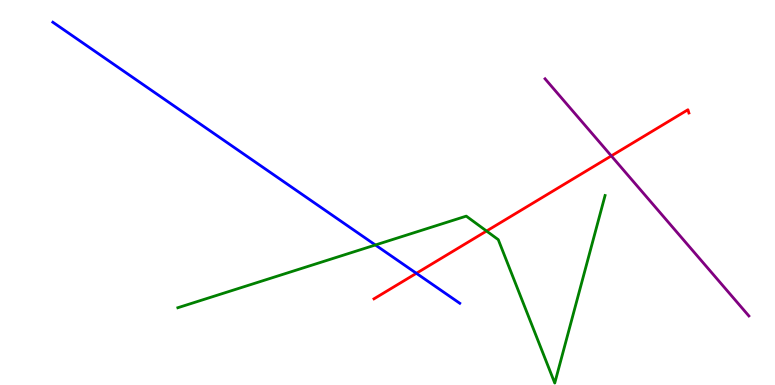[{'lines': ['blue', 'red'], 'intersections': [{'x': 5.37, 'y': 2.9}]}, {'lines': ['green', 'red'], 'intersections': [{'x': 6.28, 'y': 4.0}]}, {'lines': ['purple', 'red'], 'intersections': [{'x': 7.89, 'y': 5.95}]}, {'lines': ['blue', 'green'], 'intersections': [{'x': 4.84, 'y': 3.64}]}, {'lines': ['blue', 'purple'], 'intersections': []}, {'lines': ['green', 'purple'], 'intersections': []}]